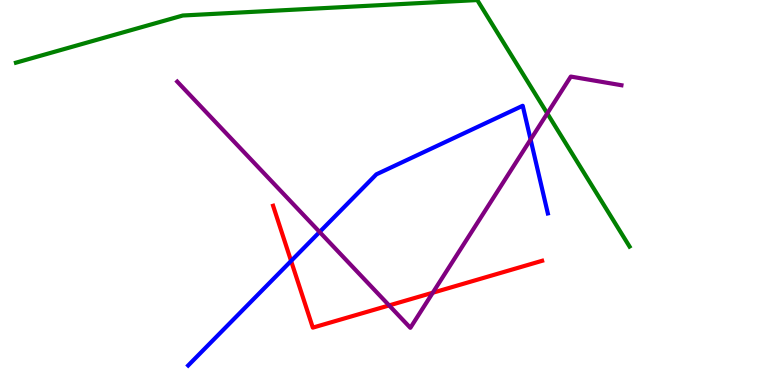[{'lines': ['blue', 'red'], 'intersections': [{'x': 3.76, 'y': 3.22}]}, {'lines': ['green', 'red'], 'intersections': []}, {'lines': ['purple', 'red'], 'intersections': [{'x': 5.02, 'y': 2.07}, {'x': 5.58, 'y': 2.4}]}, {'lines': ['blue', 'green'], 'intersections': []}, {'lines': ['blue', 'purple'], 'intersections': [{'x': 4.12, 'y': 3.97}, {'x': 6.85, 'y': 6.38}]}, {'lines': ['green', 'purple'], 'intersections': [{'x': 7.06, 'y': 7.05}]}]